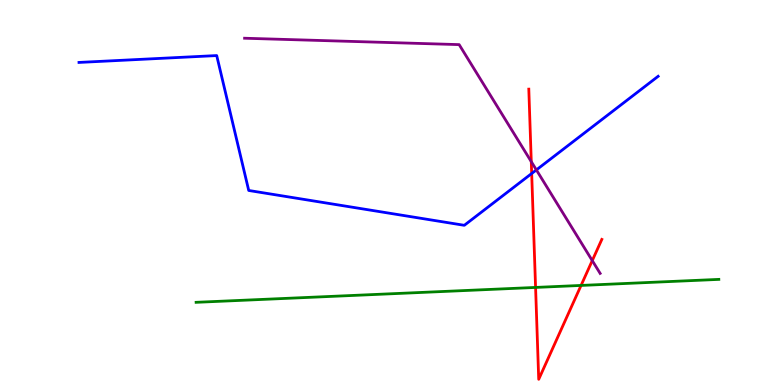[{'lines': ['blue', 'red'], 'intersections': [{'x': 6.86, 'y': 5.49}]}, {'lines': ['green', 'red'], 'intersections': [{'x': 6.91, 'y': 2.53}, {'x': 7.5, 'y': 2.59}]}, {'lines': ['purple', 'red'], 'intersections': [{'x': 6.86, 'y': 5.8}, {'x': 7.64, 'y': 3.23}]}, {'lines': ['blue', 'green'], 'intersections': []}, {'lines': ['blue', 'purple'], 'intersections': [{'x': 6.92, 'y': 5.59}]}, {'lines': ['green', 'purple'], 'intersections': []}]